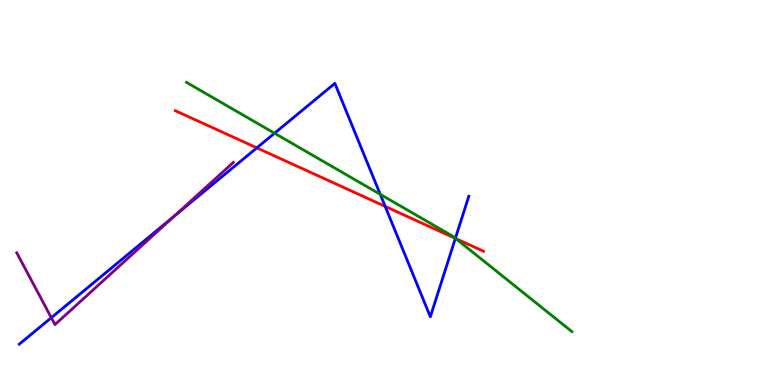[{'lines': ['blue', 'red'], 'intersections': [{'x': 3.31, 'y': 6.16}, {'x': 4.97, 'y': 4.64}, {'x': 5.88, 'y': 3.81}]}, {'lines': ['green', 'red'], 'intersections': [{'x': 5.88, 'y': 3.8}]}, {'lines': ['purple', 'red'], 'intersections': []}, {'lines': ['blue', 'green'], 'intersections': [{'x': 3.54, 'y': 6.54}, {'x': 4.91, 'y': 4.95}, {'x': 5.88, 'y': 3.81}]}, {'lines': ['blue', 'purple'], 'intersections': [{'x': 0.662, 'y': 1.75}, {'x': 2.25, 'y': 4.39}]}, {'lines': ['green', 'purple'], 'intersections': []}]